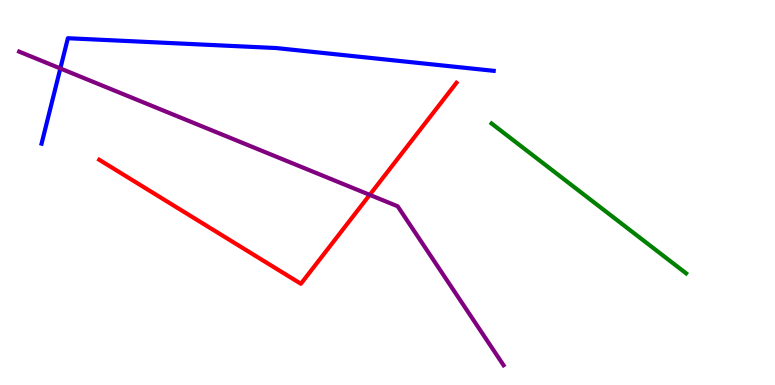[{'lines': ['blue', 'red'], 'intersections': []}, {'lines': ['green', 'red'], 'intersections': []}, {'lines': ['purple', 'red'], 'intersections': [{'x': 4.77, 'y': 4.94}]}, {'lines': ['blue', 'green'], 'intersections': []}, {'lines': ['blue', 'purple'], 'intersections': [{'x': 0.779, 'y': 8.22}]}, {'lines': ['green', 'purple'], 'intersections': []}]